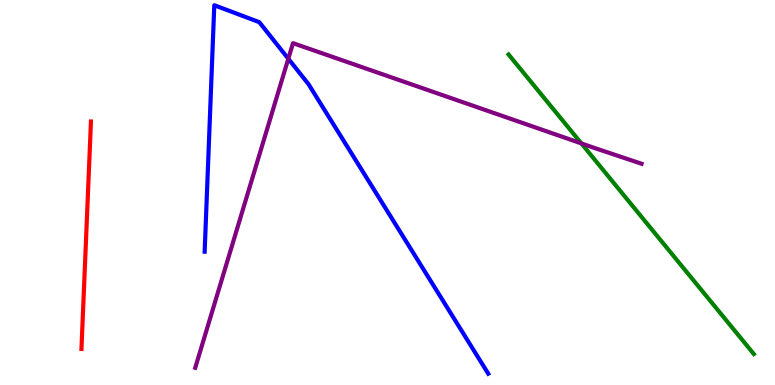[{'lines': ['blue', 'red'], 'intersections': []}, {'lines': ['green', 'red'], 'intersections': []}, {'lines': ['purple', 'red'], 'intersections': []}, {'lines': ['blue', 'green'], 'intersections': []}, {'lines': ['blue', 'purple'], 'intersections': [{'x': 3.72, 'y': 8.47}]}, {'lines': ['green', 'purple'], 'intersections': [{'x': 7.5, 'y': 6.27}]}]